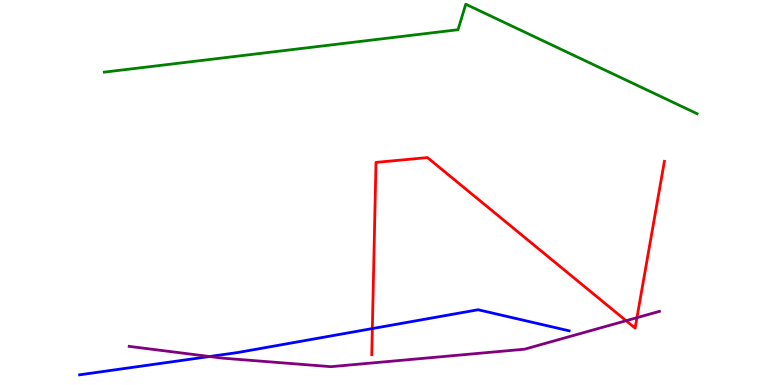[{'lines': ['blue', 'red'], 'intersections': [{'x': 4.8, 'y': 1.47}]}, {'lines': ['green', 'red'], 'intersections': []}, {'lines': ['purple', 'red'], 'intersections': [{'x': 8.08, 'y': 1.67}, {'x': 8.22, 'y': 1.75}]}, {'lines': ['blue', 'green'], 'intersections': []}, {'lines': ['blue', 'purple'], 'intersections': [{'x': 2.7, 'y': 0.74}]}, {'lines': ['green', 'purple'], 'intersections': []}]